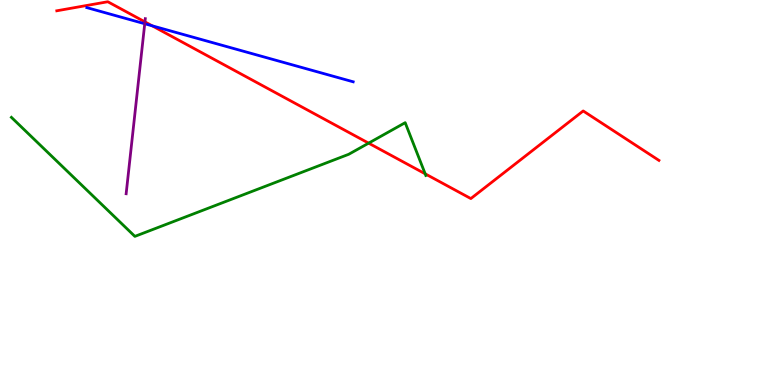[{'lines': ['blue', 'red'], 'intersections': [{'x': 1.96, 'y': 9.33}]}, {'lines': ['green', 'red'], 'intersections': [{'x': 4.76, 'y': 6.28}, {'x': 5.49, 'y': 5.49}]}, {'lines': ['purple', 'red'], 'intersections': [{'x': 1.87, 'y': 9.43}]}, {'lines': ['blue', 'green'], 'intersections': []}, {'lines': ['blue', 'purple'], 'intersections': [{'x': 1.87, 'y': 9.38}]}, {'lines': ['green', 'purple'], 'intersections': []}]